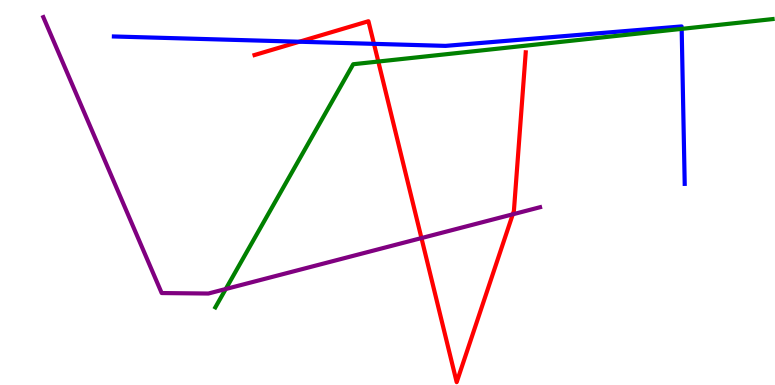[{'lines': ['blue', 'red'], 'intersections': [{'x': 3.86, 'y': 8.92}, {'x': 4.83, 'y': 8.86}]}, {'lines': ['green', 'red'], 'intersections': [{'x': 4.88, 'y': 8.4}]}, {'lines': ['purple', 'red'], 'intersections': [{'x': 5.44, 'y': 3.82}, {'x': 6.62, 'y': 4.43}]}, {'lines': ['blue', 'green'], 'intersections': [{'x': 8.8, 'y': 9.25}]}, {'lines': ['blue', 'purple'], 'intersections': []}, {'lines': ['green', 'purple'], 'intersections': [{'x': 2.91, 'y': 2.49}]}]